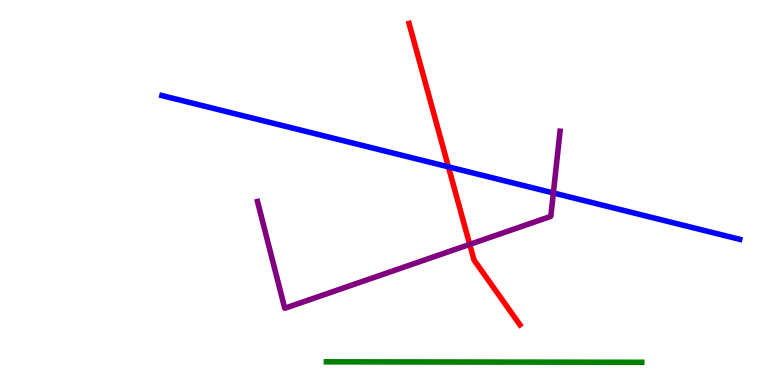[{'lines': ['blue', 'red'], 'intersections': [{'x': 5.79, 'y': 5.67}]}, {'lines': ['green', 'red'], 'intersections': []}, {'lines': ['purple', 'red'], 'intersections': [{'x': 6.06, 'y': 3.65}]}, {'lines': ['blue', 'green'], 'intersections': []}, {'lines': ['blue', 'purple'], 'intersections': [{'x': 7.14, 'y': 4.99}]}, {'lines': ['green', 'purple'], 'intersections': []}]